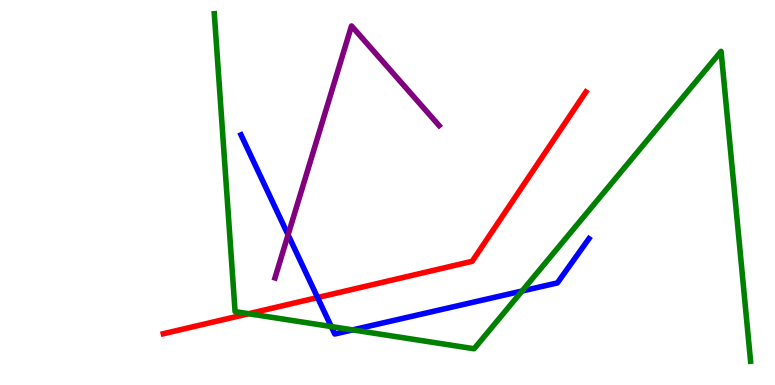[{'lines': ['blue', 'red'], 'intersections': [{'x': 4.1, 'y': 2.27}]}, {'lines': ['green', 'red'], 'intersections': [{'x': 3.21, 'y': 1.85}]}, {'lines': ['purple', 'red'], 'intersections': []}, {'lines': ['blue', 'green'], 'intersections': [{'x': 4.27, 'y': 1.52}, {'x': 4.55, 'y': 1.43}, {'x': 6.74, 'y': 2.44}]}, {'lines': ['blue', 'purple'], 'intersections': [{'x': 3.72, 'y': 3.9}]}, {'lines': ['green', 'purple'], 'intersections': []}]